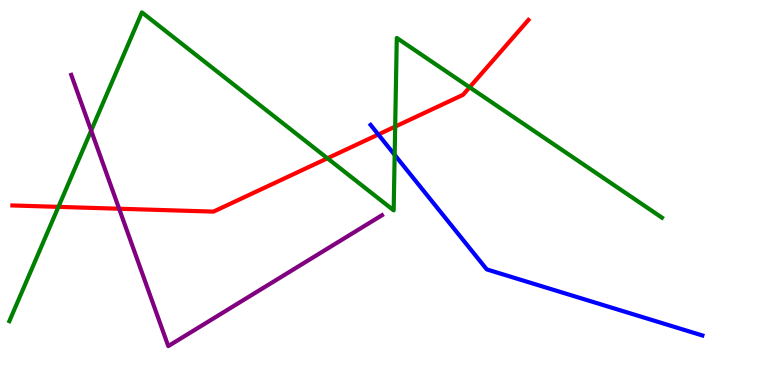[{'lines': ['blue', 'red'], 'intersections': [{'x': 4.88, 'y': 6.51}]}, {'lines': ['green', 'red'], 'intersections': [{'x': 0.754, 'y': 4.63}, {'x': 4.23, 'y': 5.89}, {'x': 5.1, 'y': 6.71}, {'x': 6.06, 'y': 7.73}]}, {'lines': ['purple', 'red'], 'intersections': [{'x': 1.54, 'y': 4.58}]}, {'lines': ['blue', 'green'], 'intersections': [{'x': 5.09, 'y': 5.98}]}, {'lines': ['blue', 'purple'], 'intersections': []}, {'lines': ['green', 'purple'], 'intersections': [{'x': 1.18, 'y': 6.61}]}]